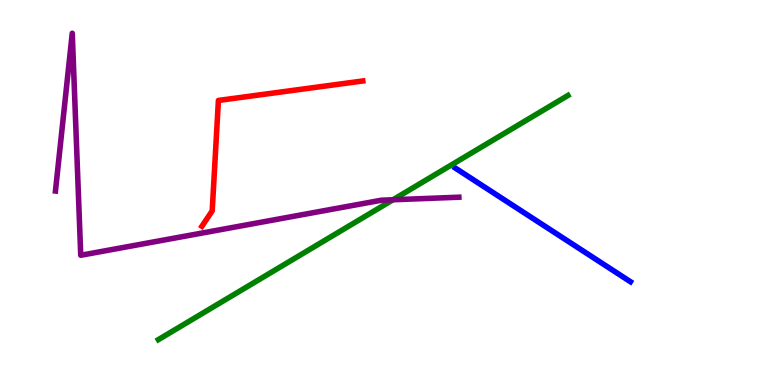[{'lines': ['blue', 'red'], 'intersections': []}, {'lines': ['green', 'red'], 'intersections': []}, {'lines': ['purple', 'red'], 'intersections': []}, {'lines': ['blue', 'green'], 'intersections': []}, {'lines': ['blue', 'purple'], 'intersections': []}, {'lines': ['green', 'purple'], 'intersections': [{'x': 5.07, 'y': 4.81}]}]